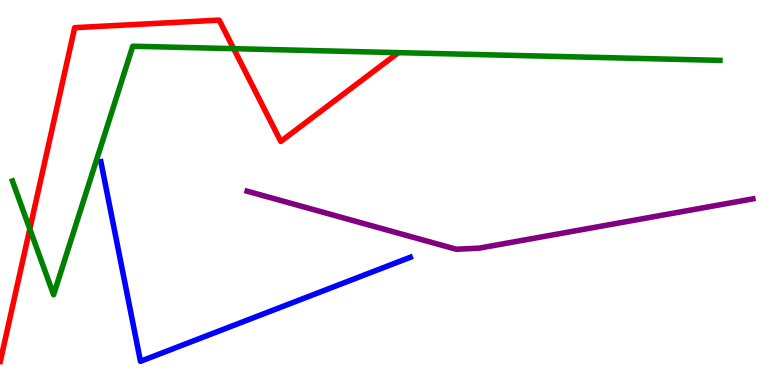[{'lines': ['blue', 'red'], 'intersections': []}, {'lines': ['green', 'red'], 'intersections': [{'x': 0.385, 'y': 4.05}, {'x': 3.02, 'y': 8.74}]}, {'lines': ['purple', 'red'], 'intersections': []}, {'lines': ['blue', 'green'], 'intersections': []}, {'lines': ['blue', 'purple'], 'intersections': []}, {'lines': ['green', 'purple'], 'intersections': []}]